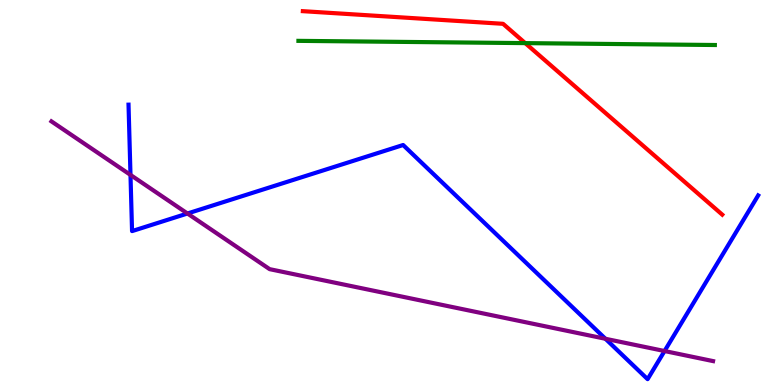[{'lines': ['blue', 'red'], 'intersections': []}, {'lines': ['green', 'red'], 'intersections': [{'x': 6.78, 'y': 8.88}]}, {'lines': ['purple', 'red'], 'intersections': []}, {'lines': ['blue', 'green'], 'intersections': []}, {'lines': ['blue', 'purple'], 'intersections': [{'x': 1.68, 'y': 5.46}, {'x': 2.42, 'y': 4.45}, {'x': 7.81, 'y': 1.2}, {'x': 8.57, 'y': 0.882}]}, {'lines': ['green', 'purple'], 'intersections': []}]